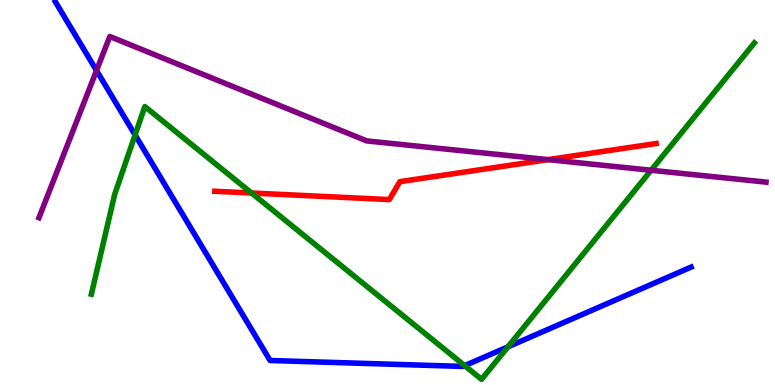[{'lines': ['blue', 'red'], 'intersections': []}, {'lines': ['green', 'red'], 'intersections': [{'x': 3.25, 'y': 4.99}]}, {'lines': ['purple', 'red'], 'intersections': [{'x': 7.07, 'y': 5.85}]}, {'lines': ['blue', 'green'], 'intersections': [{'x': 1.74, 'y': 6.49}, {'x': 6.0, 'y': 0.503}, {'x': 6.55, 'y': 0.992}]}, {'lines': ['blue', 'purple'], 'intersections': [{'x': 1.25, 'y': 8.17}]}, {'lines': ['green', 'purple'], 'intersections': [{'x': 8.4, 'y': 5.58}]}]